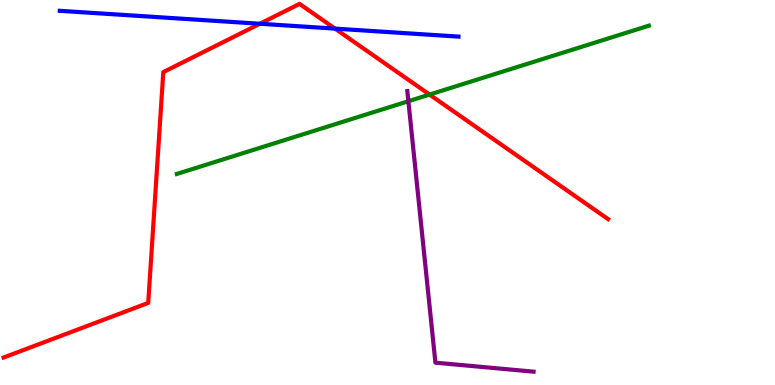[{'lines': ['blue', 'red'], 'intersections': [{'x': 3.35, 'y': 9.38}, {'x': 4.32, 'y': 9.26}]}, {'lines': ['green', 'red'], 'intersections': [{'x': 5.54, 'y': 7.54}]}, {'lines': ['purple', 'red'], 'intersections': []}, {'lines': ['blue', 'green'], 'intersections': []}, {'lines': ['blue', 'purple'], 'intersections': []}, {'lines': ['green', 'purple'], 'intersections': [{'x': 5.27, 'y': 7.37}]}]